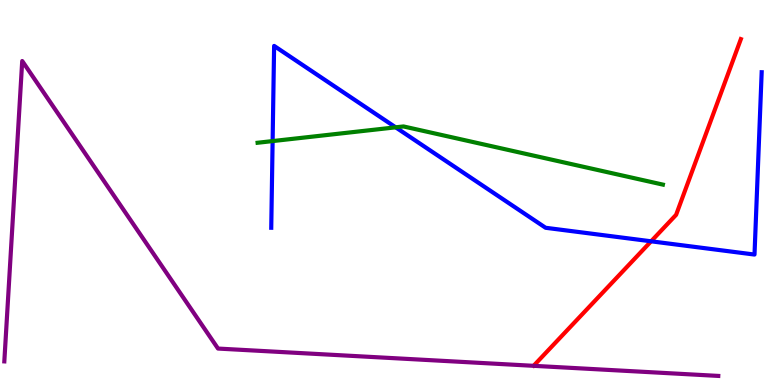[{'lines': ['blue', 'red'], 'intersections': [{'x': 8.4, 'y': 3.73}]}, {'lines': ['green', 'red'], 'intersections': []}, {'lines': ['purple', 'red'], 'intersections': []}, {'lines': ['blue', 'green'], 'intersections': [{'x': 3.52, 'y': 6.34}, {'x': 5.11, 'y': 6.69}]}, {'lines': ['blue', 'purple'], 'intersections': []}, {'lines': ['green', 'purple'], 'intersections': []}]